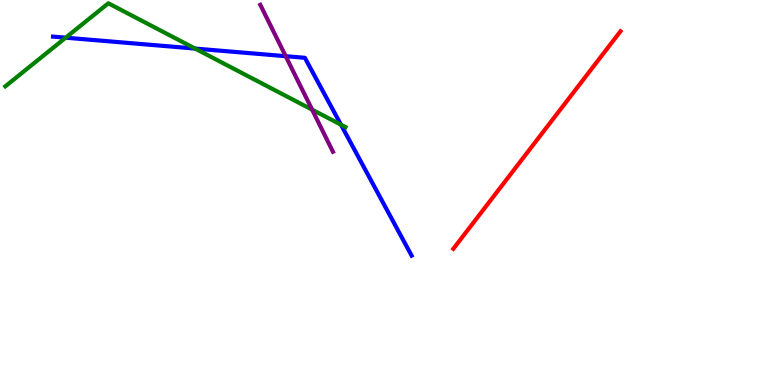[{'lines': ['blue', 'red'], 'intersections': []}, {'lines': ['green', 'red'], 'intersections': []}, {'lines': ['purple', 'red'], 'intersections': []}, {'lines': ['blue', 'green'], 'intersections': [{'x': 0.847, 'y': 9.02}, {'x': 2.52, 'y': 8.74}, {'x': 4.4, 'y': 6.76}]}, {'lines': ['blue', 'purple'], 'intersections': [{'x': 3.69, 'y': 8.54}]}, {'lines': ['green', 'purple'], 'intersections': [{'x': 4.03, 'y': 7.15}]}]